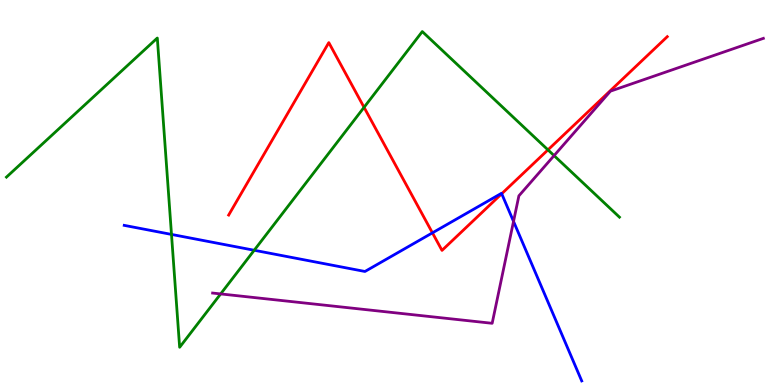[{'lines': ['blue', 'red'], 'intersections': [{'x': 5.58, 'y': 3.95}, {'x': 6.47, 'y': 4.97}]}, {'lines': ['green', 'red'], 'intersections': [{'x': 4.7, 'y': 7.21}, {'x': 7.07, 'y': 6.11}]}, {'lines': ['purple', 'red'], 'intersections': []}, {'lines': ['blue', 'green'], 'intersections': [{'x': 2.21, 'y': 3.91}, {'x': 3.28, 'y': 3.5}]}, {'lines': ['blue', 'purple'], 'intersections': [{'x': 6.63, 'y': 4.25}]}, {'lines': ['green', 'purple'], 'intersections': [{'x': 2.85, 'y': 2.37}, {'x': 7.15, 'y': 5.96}]}]